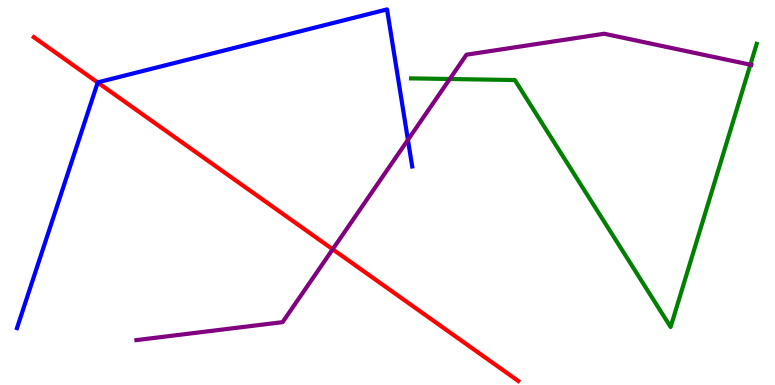[{'lines': ['blue', 'red'], 'intersections': [{'x': 1.26, 'y': 7.86}]}, {'lines': ['green', 'red'], 'intersections': []}, {'lines': ['purple', 'red'], 'intersections': [{'x': 4.29, 'y': 3.53}]}, {'lines': ['blue', 'green'], 'intersections': []}, {'lines': ['blue', 'purple'], 'intersections': [{'x': 5.26, 'y': 6.37}]}, {'lines': ['green', 'purple'], 'intersections': [{'x': 5.8, 'y': 7.95}, {'x': 9.68, 'y': 8.32}]}]